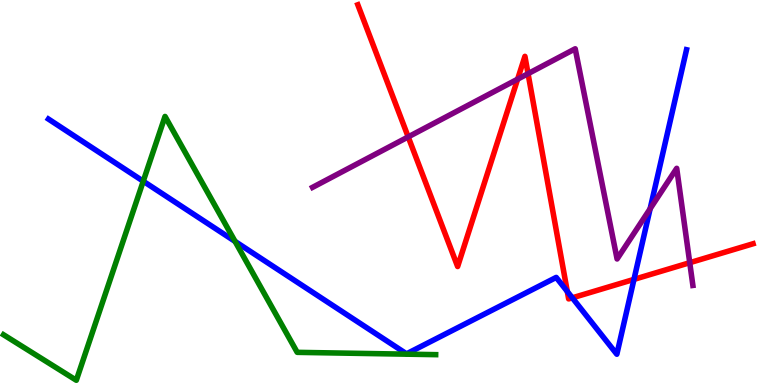[{'lines': ['blue', 'red'], 'intersections': [{'x': 7.32, 'y': 2.43}, {'x': 7.38, 'y': 2.26}, {'x': 8.18, 'y': 2.74}]}, {'lines': ['green', 'red'], 'intersections': []}, {'lines': ['purple', 'red'], 'intersections': [{'x': 5.27, 'y': 6.44}, {'x': 6.68, 'y': 7.94}, {'x': 6.81, 'y': 8.09}, {'x': 8.9, 'y': 3.18}]}, {'lines': ['blue', 'green'], 'intersections': [{'x': 1.85, 'y': 5.29}, {'x': 3.03, 'y': 3.73}]}, {'lines': ['blue', 'purple'], 'intersections': [{'x': 8.39, 'y': 4.58}]}, {'lines': ['green', 'purple'], 'intersections': []}]